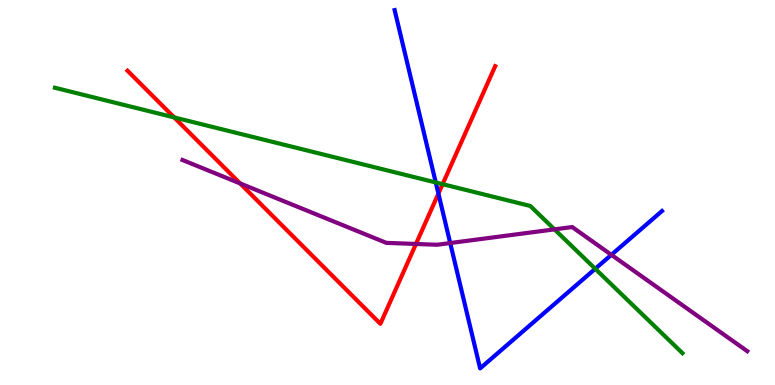[{'lines': ['blue', 'red'], 'intersections': [{'x': 5.66, 'y': 4.97}]}, {'lines': ['green', 'red'], 'intersections': [{'x': 2.25, 'y': 6.95}, {'x': 5.71, 'y': 5.22}]}, {'lines': ['purple', 'red'], 'intersections': [{'x': 3.1, 'y': 5.24}, {'x': 5.37, 'y': 3.66}]}, {'lines': ['blue', 'green'], 'intersections': [{'x': 5.62, 'y': 5.26}, {'x': 7.68, 'y': 3.02}]}, {'lines': ['blue', 'purple'], 'intersections': [{'x': 5.81, 'y': 3.69}, {'x': 7.89, 'y': 3.38}]}, {'lines': ['green', 'purple'], 'intersections': [{'x': 7.15, 'y': 4.04}]}]